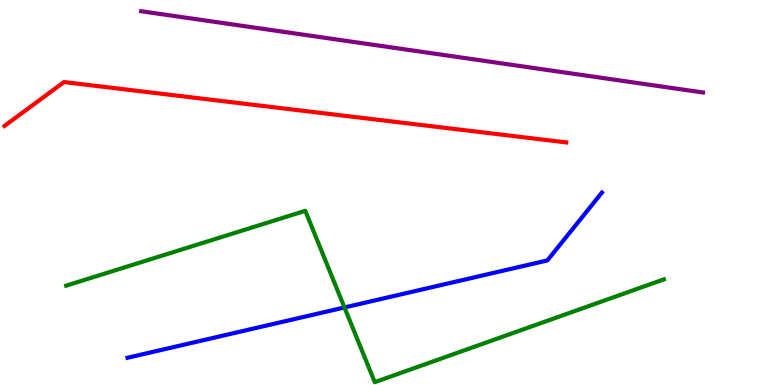[{'lines': ['blue', 'red'], 'intersections': []}, {'lines': ['green', 'red'], 'intersections': []}, {'lines': ['purple', 'red'], 'intersections': []}, {'lines': ['blue', 'green'], 'intersections': [{'x': 4.44, 'y': 2.01}]}, {'lines': ['blue', 'purple'], 'intersections': []}, {'lines': ['green', 'purple'], 'intersections': []}]